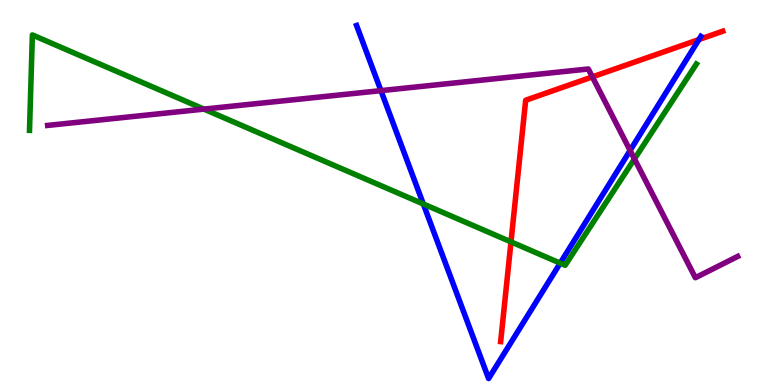[{'lines': ['blue', 'red'], 'intersections': [{'x': 9.02, 'y': 8.97}]}, {'lines': ['green', 'red'], 'intersections': [{'x': 6.59, 'y': 3.72}]}, {'lines': ['purple', 'red'], 'intersections': [{'x': 7.64, 'y': 8.0}]}, {'lines': ['blue', 'green'], 'intersections': [{'x': 5.46, 'y': 4.7}, {'x': 7.23, 'y': 3.16}]}, {'lines': ['blue', 'purple'], 'intersections': [{'x': 4.92, 'y': 7.65}, {'x': 8.13, 'y': 6.09}]}, {'lines': ['green', 'purple'], 'intersections': [{'x': 2.63, 'y': 7.17}, {'x': 8.19, 'y': 5.87}]}]